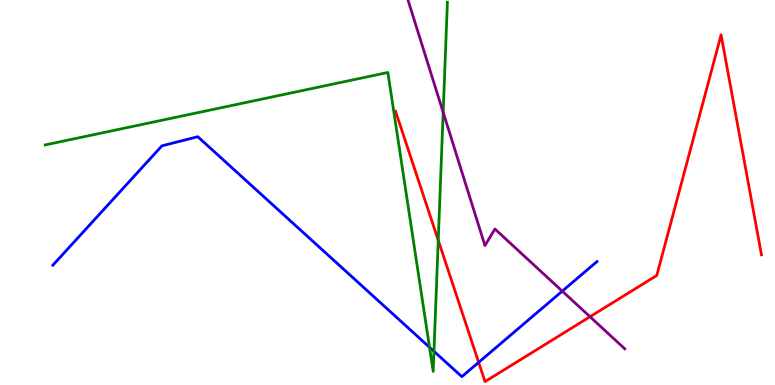[{'lines': ['blue', 'red'], 'intersections': [{'x': 6.18, 'y': 0.588}]}, {'lines': ['green', 'red'], 'intersections': [{'x': 5.65, 'y': 3.76}]}, {'lines': ['purple', 'red'], 'intersections': [{'x': 7.61, 'y': 1.77}]}, {'lines': ['blue', 'green'], 'intersections': [{'x': 5.54, 'y': 0.979}, {'x': 5.6, 'y': 0.874}]}, {'lines': ['blue', 'purple'], 'intersections': [{'x': 7.26, 'y': 2.44}]}, {'lines': ['green', 'purple'], 'intersections': [{'x': 5.72, 'y': 7.08}]}]